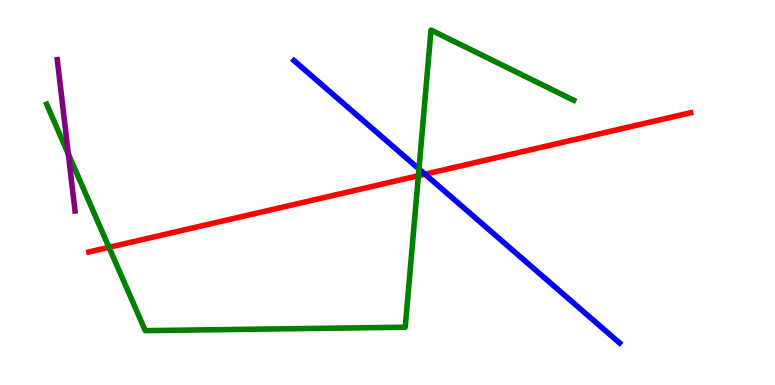[{'lines': ['blue', 'red'], 'intersections': [{'x': 5.48, 'y': 5.48}]}, {'lines': ['green', 'red'], 'intersections': [{'x': 1.41, 'y': 3.58}, {'x': 5.4, 'y': 5.44}]}, {'lines': ['purple', 'red'], 'intersections': []}, {'lines': ['blue', 'green'], 'intersections': [{'x': 5.41, 'y': 5.61}]}, {'lines': ['blue', 'purple'], 'intersections': []}, {'lines': ['green', 'purple'], 'intersections': [{'x': 0.882, 'y': 6.0}]}]